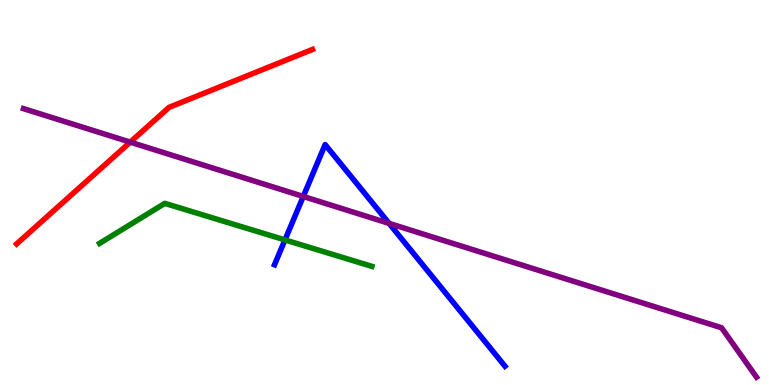[{'lines': ['blue', 'red'], 'intersections': []}, {'lines': ['green', 'red'], 'intersections': []}, {'lines': ['purple', 'red'], 'intersections': [{'x': 1.68, 'y': 6.31}]}, {'lines': ['blue', 'green'], 'intersections': [{'x': 3.68, 'y': 3.77}]}, {'lines': ['blue', 'purple'], 'intersections': [{'x': 3.91, 'y': 4.9}, {'x': 5.02, 'y': 4.2}]}, {'lines': ['green', 'purple'], 'intersections': []}]